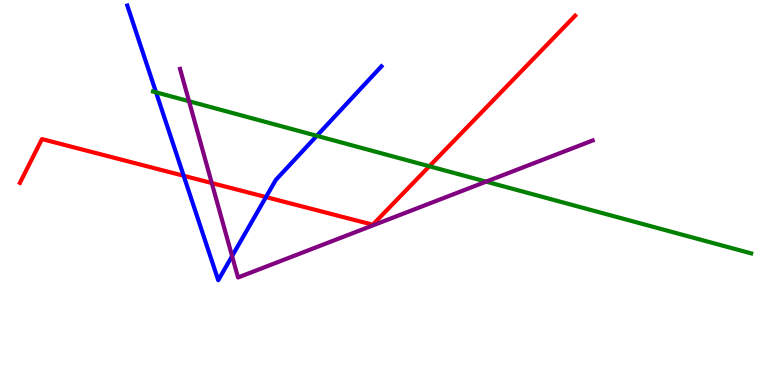[{'lines': ['blue', 'red'], 'intersections': [{'x': 2.37, 'y': 5.43}, {'x': 3.43, 'y': 4.88}]}, {'lines': ['green', 'red'], 'intersections': [{'x': 5.54, 'y': 5.68}]}, {'lines': ['purple', 'red'], 'intersections': [{'x': 2.73, 'y': 5.25}]}, {'lines': ['blue', 'green'], 'intersections': [{'x': 2.01, 'y': 7.6}, {'x': 4.09, 'y': 6.47}]}, {'lines': ['blue', 'purple'], 'intersections': [{'x': 2.99, 'y': 3.35}]}, {'lines': ['green', 'purple'], 'intersections': [{'x': 2.44, 'y': 7.37}, {'x': 6.27, 'y': 5.28}]}]